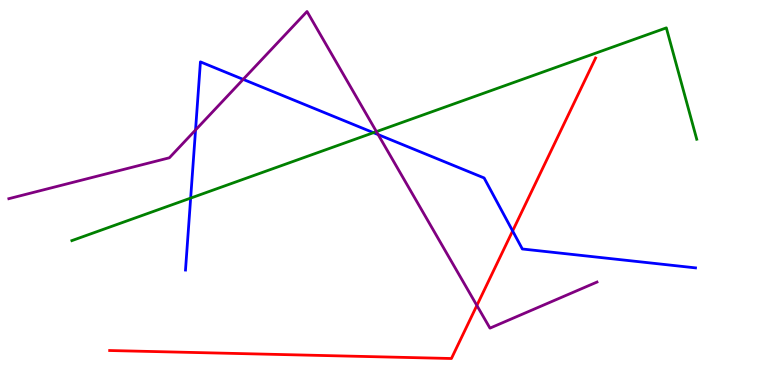[{'lines': ['blue', 'red'], 'intersections': [{'x': 6.61, 'y': 4.0}]}, {'lines': ['green', 'red'], 'intersections': []}, {'lines': ['purple', 'red'], 'intersections': [{'x': 6.15, 'y': 2.07}]}, {'lines': ['blue', 'green'], 'intersections': [{'x': 2.46, 'y': 4.85}, {'x': 4.82, 'y': 6.55}]}, {'lines': ['blue', 'purple'], 'intersections': [{'x': 2.52, 'y': 6.62}, {'x': 3.14, 'y': 7.94}, {'x': 4.88, 'y': 6.5}]}, {'lines': ['green', 'purple'], 'intersections': [{'x': 4.86, 'y': 6.58}]}]